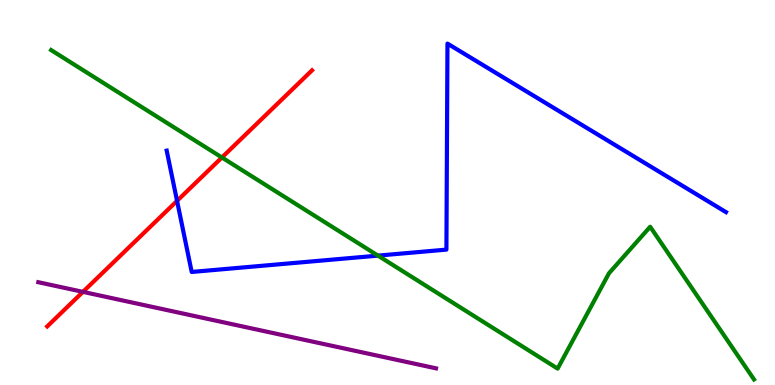[{'lines': ['blue', 'red'], 'intersections': [{'x': 2.28, 'y': 4.78}]}, {'lines': ['green', 'red'], 'intersections': [{'x': 2.86, 'y': 5.91}]}, {'lines': ['purple', 'red'], 'intersections': [{'x': 1.07, 'y': 2.42}]}, {'lines': ['blue', 'green'], 'intersections': [{'x': 4.88, 'y': 3.36}]}, {'lines': ['blue', 'purple'], 'intersections': []}, {'lines': ['green', 'purple'], 'intersections': []}]